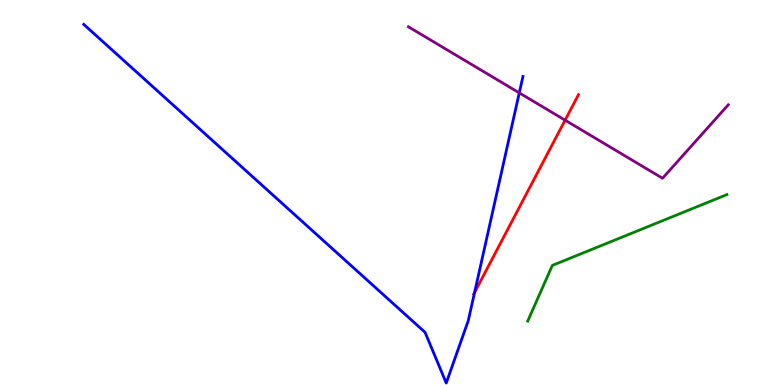[{'lines': ['blue', 'red'], 'intersections': [{'x': 6.12, 'y': 2.4}]}, {'lines': ['green', 'red'], 'intersections': []}, {'lines': ['purple', 'red'], 'intersections': [{'x': 7.29, 'y': 6.88}]}, {'lines': ['blue', 'green'], 'intersections': []}, {'lines': ['blue', 'purple'], 'intersections': [{'x': 6.7, 'y': 7.59}]}, {'lines': ['green', 'purple'], 'intersections': []}]